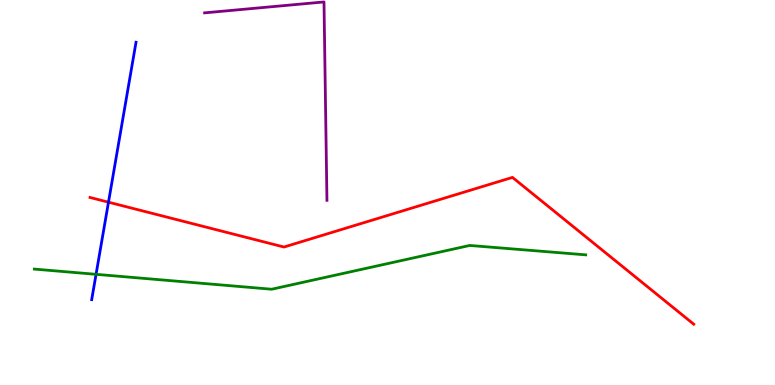[{'lines': ['blue', 'red'], 'intersections': [{'x': 1.4, 'y': 4.75}]}, {'lines': ['green', 'red'], 'intersections': []}, {'lines': ['purple', 'red'], 'intersections': []}, {'lines': ['blue', 'green'], 'intersections': [{'x': 1.24, 'y': 2.87}]}, {'lines': ['blue', 'purple'], 'intersections': []}, {'lines': ['green', 'purple'], 'intersections': []}]